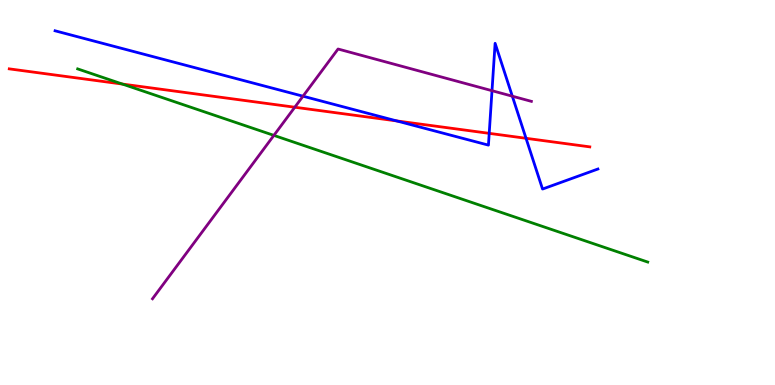[{'lines': ['blue', 'red'], 'intersections': [{'x': 5.12, 'y': 6.86}, {'x': 6.31, 'y': 6.54}, {'x': 6.79, 'y': 6.41}]}, {'lines': ['green', 'red'], 'intersections': [{'x': 1.58, 'y': 7.82}]}, {'lines': ['purple', 'red'], 'intersections': [{'x': 3.8, 'y': 7.21}]}, {'lines': ['blue', 'green'], 'intersections': []}, {'lines': ['blue', 'purple'], 'intersections': [{'x': 3.91, 'y': 7.5}, {'x': 6.35, 'y': 7.64}, {'x': 6.61, 'y': 7.5}]}, {'lines': ['green', 'purple'], 'intersections': [{'x': 3.53, 'y': 6.48}]}]